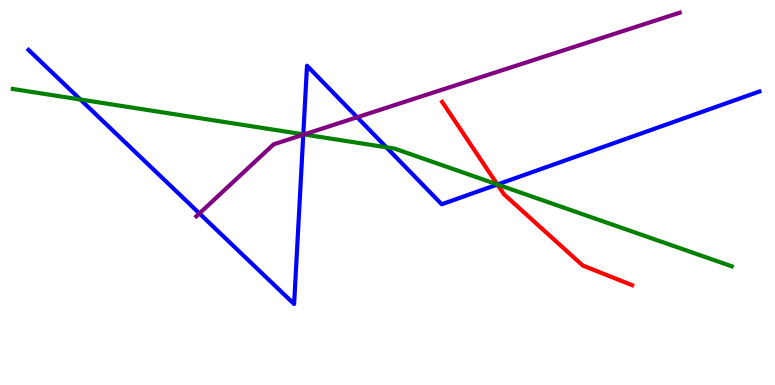[{'lines': ['blue', 'red'], 'intersections': [{'x': 6.42, 'y': 5.21}]}, {'lines': ['green', 'red'], 'intersections': [{'x': 6.42, 'y': 5.21}]}, {'lines': ['purple', 'red'], 'intersections': []}, {'lines': ['blue', 'green'], 'intersections': [{'x': 1.04, 'y': 7.42}, {'x': 3.91, 'y': 6.51}, {'x': 4.98, 'y': 6.17}, {'x': 6.42, 'y': 5.21}]}, {'lines': ['blue', 'purple'], 'intersections': [{'x': 2.57, 'y': 4.46}, {'x': 3.91, 'y': 6.5}, {'x': 4.61, 'y': 6.95}]}, {'lines': ['green', 'purple'], 'intersections': [{'x': 3.92, 'y': 6.51}]}]